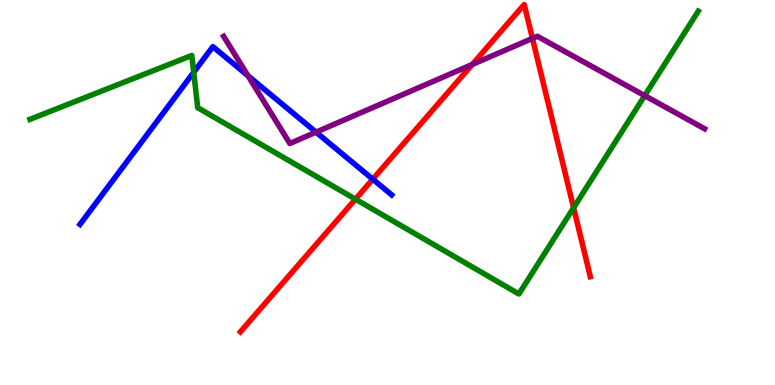[{'lines': ['blue', 'red'], 'intersections': [{'x': 4.81, 'y': 5.35}]}, {'lines': ['green', 'red'], 'intersections': [{'x': 4.59, 'y': 4.83}, {'x': 7.4, 'y': 4.6}]}, {'lines': ['purple', 'red'], 'intersections': [{'x': 6.09, 'y': 8.33}, {'x': 6.87, 'y': 9.0}]}, {'lines': ['blue', 'green'], 'intersections': [{'x': 2.5, 'y': 8.12}]}, {'lines': ['blue', 'purple'], 'intersections': [{'x': 3.2, 'y': 8.03}, {'x': 4.08, 'y': 6.57}]}, {'lines': ['green', 'purple'], 'intersections': [{'x': 8.32, 'y': 7.52}]}]